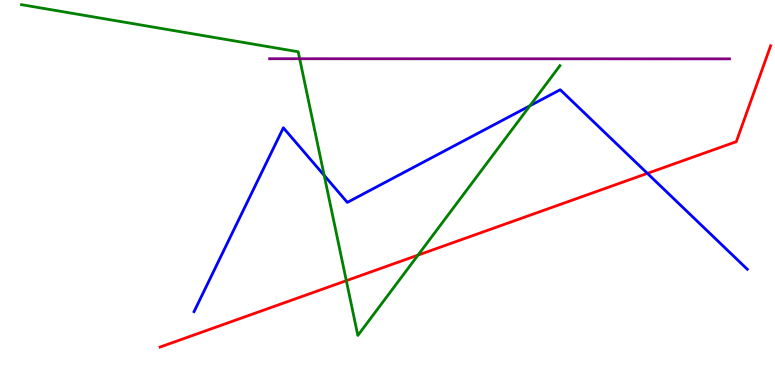[{'lines': ['blue', 'red'], 'intersections': [{'x': 8.35, 'y': 5.5}]}, {'lines': ['green', 'red'], 'intersections': [{'x': 4.47, 'y': 2.71}, {'x': 5.39, 'y': 3.37}]}, {'lines': ['purple', 'red'], 'intersections': []}, {'lines': ['blue', 'green'], 'intersections': [{'x': 4.18, 'y': 5.44}, {'x': 6.84, 'y': 7.25}]}, {'lines': ['blue', 'purple'], 'intersections': []}, {'lines': ['green', 'purple'], 'intersections': [{'x': 3.87, 'y': 8.47}]}]